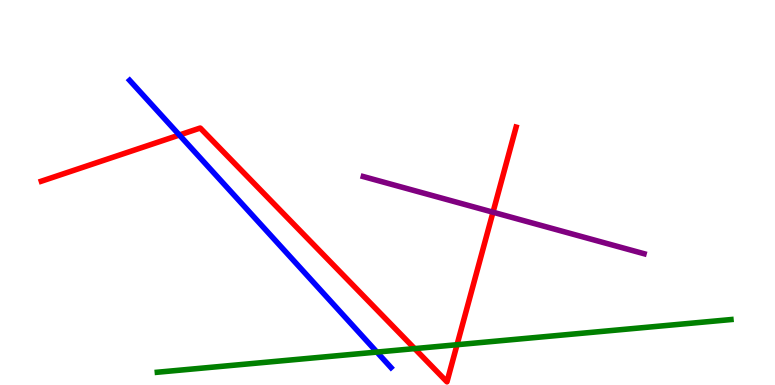[{'lines': ['blue', 'red'], 'intersections': [{'x': 2.31, 'y': 6.49}]}, {'lines': ['green', 'red'], 'intersections': [{'x': 5.35, 'y': 0.945}, {'x': 5.9, 'y': 1.05}]}, {'lines': ['purple', 'red'], 'intersections': [{'x': 6.36, 'y': 4.49}]}, {'lines': ['blue', 'green'], 'intersections': [{'x': 4.86, 'y': 0.855}]}, {'lines': ['blue', 'purple'], 'intersections': []}, {'lines': ['green', 'purple'], 'intersections': []}]